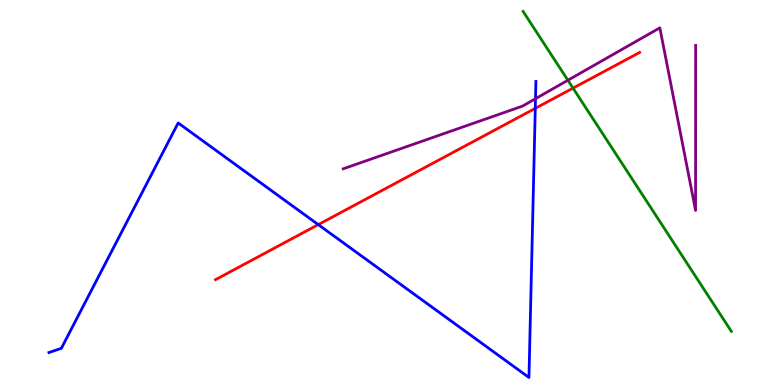[{'lines': ['blue', 'red'], 'intersections': [{'x': 4.11, 'y': 4.17}, {'x': 6.91, 'y': 7.19}]}, {'lines': ['green', 'red'], 'intersections': [{'x': 7.39, 'y': 7.71}]}, {'lines': ['purple', 'red'], 'intersections': []}, {'lines': ['blue', 'green'], 'intersections': []}, {'lines': ['blue', 'purple'], 'intersections': [{'x': 6.91, 'y': 7.44}]}, {'lines': ['green', 'purple'], 'intersections': [{'x': 7.33, 'y': 7.92}]}]